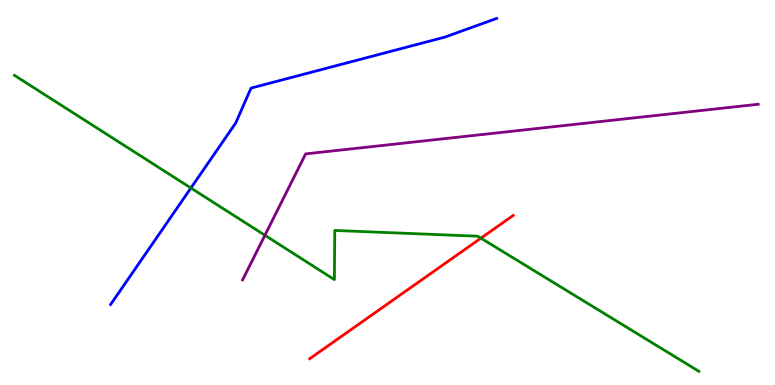[{'lines': ['blue', 'red'], 'intersections': []}, {'lines': ['green', 'red'], 'intersections': [{'x': 6.21, 'y': 3.81}]}, {'lines': ['purple', 'red'], 'intersections': []}, {'lines': ['blue', 'green'], 'intersections': [{'x': 2.46, 'y': 5.12}]}, {'lines': ['blue', 'purple'], 'intersections': []}, {'lines': ['green', 'purple'], 'intersections': [{'x': 3.42, 'y': 3.89}]}]